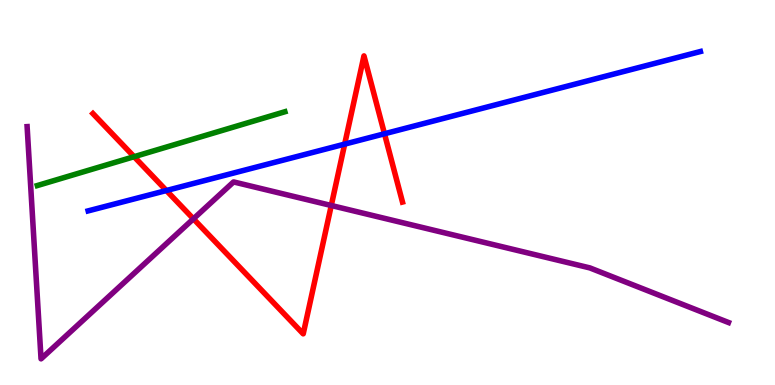[{'lines': ['blue', 'red'], 'intersections': [{'x': 2.15, 'y': 5.05}, {'x': 4.45, 'y': 6.26}, {'x': 4.96, 'y': 6.53}]}, {'lines': ['green', 'red'], 'intersections': [{'x': 1.73, 'y': 5.93}]}, {'lines': ['purple', 'red'], 'intersections': [{'x': 2.5, 'y': 4.32}, {'x': 4.27, 'y': 4.66}]}, {'lines': ['blue', 'green'], 'intersections': []}, {'lines': ['blue', 'purple'], 'intersections': []}, {'lines': ['green', 'purple'], 'intersections': []}]